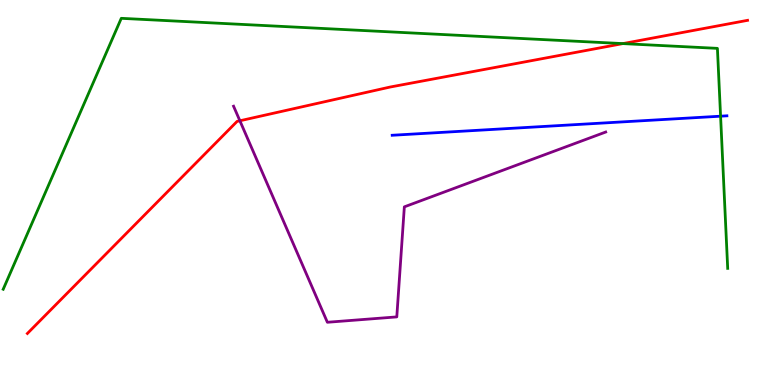[{'lines': ['blue', 'red'], 'intersections': []}, {'lines': ['green', 'red'], 'intersections': [{'x': 8.04, 'y': 8.87}]}, {'lines': ['purple', 'red'], 'intersections': [{'x': 3.1, 'y': 6.86}]}, {'lines': ['blue', 'green'], 'intersections': [{'x': 9.3, 'y': 6.98}]}, {'lines': ['blue', 'purple'], 'intersections': []}, {'lines': ['green', 'purple'], 'intersections': []}]